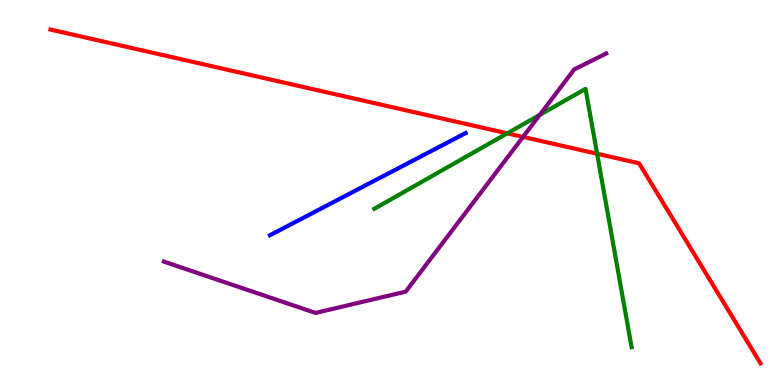[{'lines': ['blue', 'red'], 'intersections': []}, {'lines': ['green', 'red'], 'intersections': [{'x': 6.55, 'y': 6.54}, {'x': 7.7, 'y': 6.01}]}, {'lines': ['purple', 'red'], 'intersections': [{'x': 6.75, 'y': 6.44}]}, {'lines': ['blue', 'green'], 'intersections': []}, {'lines': ['blue', 'purple'], 'intersections': []}, {'lines': ['green', 'purple'], 'intersections': [{'x': 6.96, 'y': 7.02}]}]